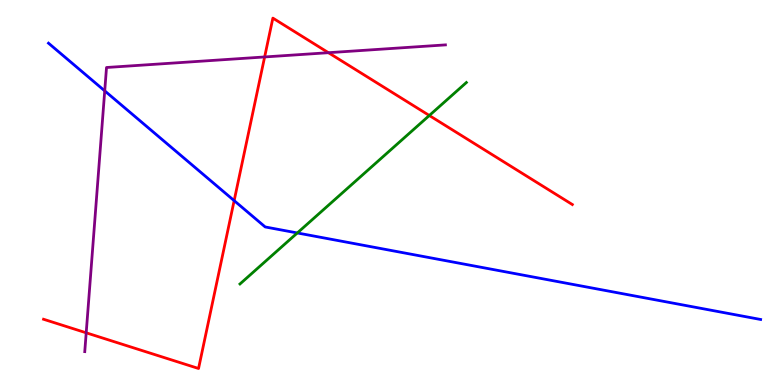[{'lines': ['blue', 'red'], 'intersections': [{'x': 3.02, 'y': 4.79}]}, {'lines': ['green', 'red'], 'intersections': [{'x': 5.54, 'y': 7.0}]}, {'lines': ['purple', 'red'], 'intersections': [{'x': 1.11, 'y': 1.36}, {'x': 3.41, 'y': 8.52}, {'x': 4.24, 'y': 8.63}]}, {'lines': ['blue', 'green'], 'intersections': [{'x': 3.84, 'y': 3.95}]}, {'lines': ['blue', 'purple'], 'intersections': [{'x': 1.35, 'y': 7.64}]}, {'lines': ['green', 'purple'], 'intersections': []}]